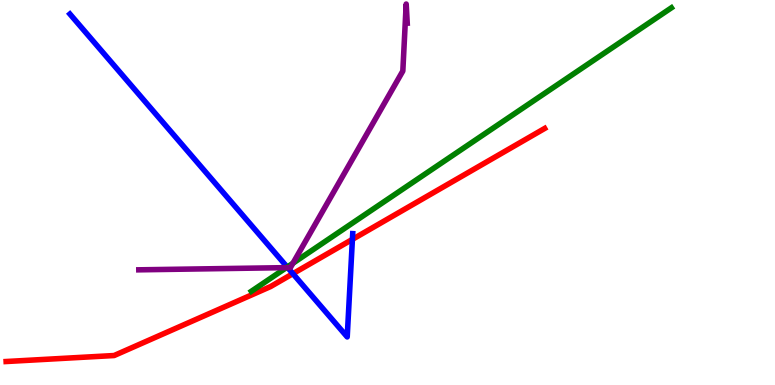[{'lines': ['blue', 'red'], 'intersections': [{'x': 3.78, 'y': 2.89}, {'x': 4.55, 'y': 3.78}]}, {'lines': ['green', 'red'], 'intersections': []}, {'lines': ['purple', 'red'], 'intersections': []}, {'lines': ['blue', 'green'], 'intersections': [{'x': 3.71, 'y': 3.06}]}, {'lines': ['blue', 'purple'], 'intersections': [{'x': 3.71, 'y': 3.05}]}, {'lines': ['green', 'purple'], 'intersections': [{'x': 3.7, 'y': 3.05}, {'x': 3.78, 'y': 3.16}]}]